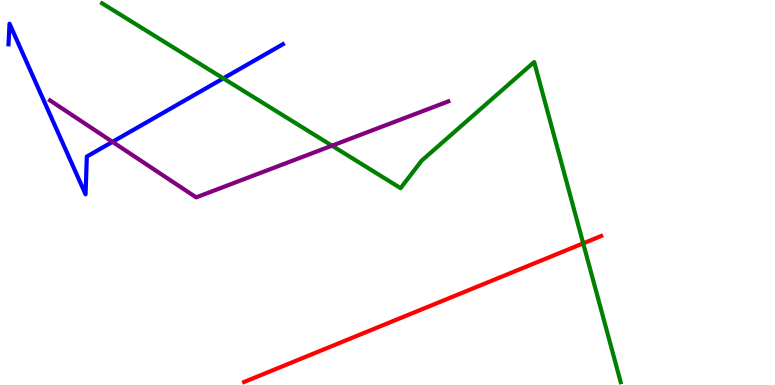[{'lines': ['blue', 'red'], 'intersections': []}, {'lines': ['green', 'red'], 'intersections': [{'x': 7.53, 'y': 3.68}]}, {'lines': ['purple', 'red'], 'intersections': []}, {'lines': ['blue', 'green'], 'intersections': [{'x': 2.88, 'y': 7.96}]}, {'lines': ['blue', 'purple'], 'intersections': [{'x': 1.45, 'y': 6.32}]}, {'lines': ['green', 'purple'], 'intersections': [{'x': 4.28, 'y': 6.22}]}]